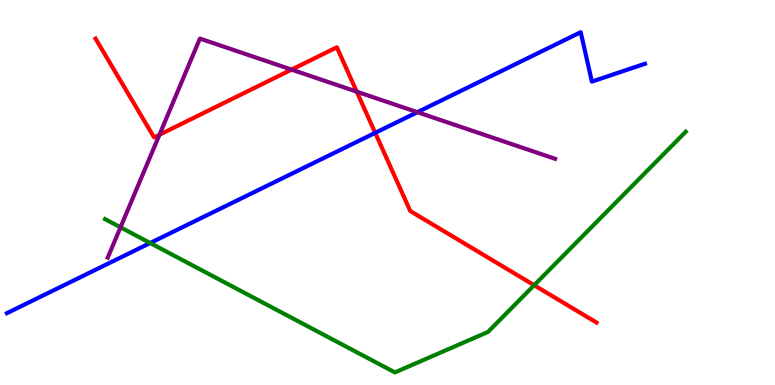[{'lines': ['blue', 'red'], 'intersections': [{'x': 4.84, 'y': 6.55}]}, {'lines': ['green', 'red'], 'intersections': [{'x': 6.89, 'y': 2.59}]}, {'lines': ['purple', 'red'], 'intersections': [{'x': 2.06, 'y': 6.5}, {'x': 3.76, 'y': 8.19}, {'x': 4.6, 'y': 7.62}]}, {'lines': ['blue', 'green'], 'intersections': [{'x': 1.94, 'y': 3.69}]}, {'lines': ['blue', 'purple'], 'intersections': [{'x': 5.39, 'y': 7.09}]}, {'lines': ['green', 'purple'], 'intersections': [{'x': 1.55, 'y': 4.1}]}]